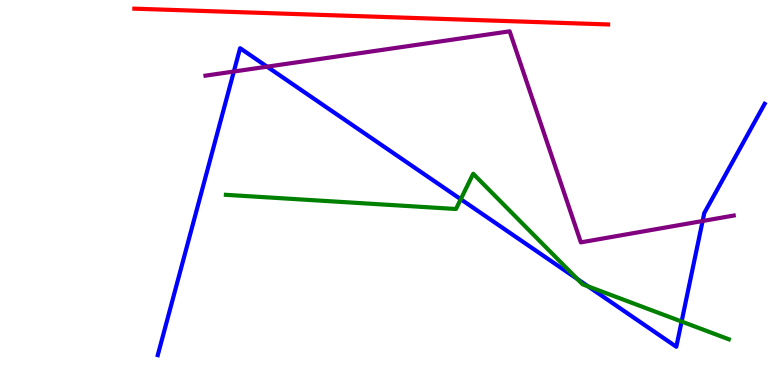[{'lines': ['blue', 'red'], 'intersections': []}, {'lines': ['green', 'red'], 'intersections': []}, {'lines': ['purple', 'red'], 'intersections': []}, {'lines': ['blue', 'green'], 'intersections': [{'x': 5.95, 'y': 4.83}, {'x': 7.45, 'y': 2.75}, {'x': 7.59, 'y': 2.56}, {'x': 8.79, 'y': 1.65}]}, {'lines': ['blue', 'purple'], 'intersections': [{'x': 3.02, 'y': 8.14}, {'x': 3.45, 'y': 8.27}, {'x': 9.07, 'y': 4.26}]}, {'lines': ['green', 'purple'], 'intersections': []}]